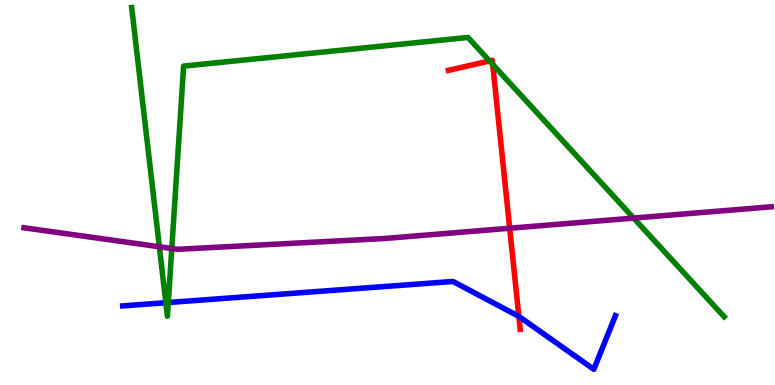[{'lines': ['blue', 'red'], 'intersections': [{'x': 6.69, 'y': 1.78}]}, {'lines': ['green', 'red'], 'intersections': [{'x': 6.32, 'y': 8.42}, {'x': 6.36, 'y': 8.33}]}, {'lines': ['purple', 'red'], 'intersections': [{'x': 6.58, 'y': 4.07}]}, {'lines': ['blue', 'green'], 'intersections': [{'x': 2.14, 'y': 2.14}, {'x': 2.17, 'y': 2.14}]}, {'lines': ['blue', 'purple'], 'intersections': []}, {'lines': ['green', 'purple'], 'intersections': [{'x': 2.06, 'y': 3.59}, {'x': 2.22, 'y': 3.55}, {'x': 8.18, 'y': 4.34}]}]